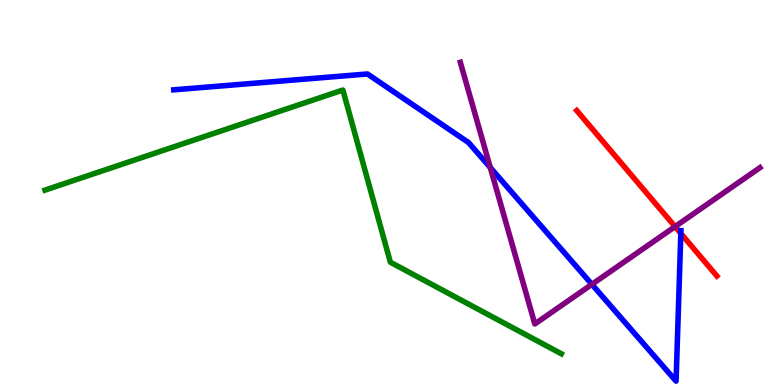[{'lines': ['blue', 'red'], 'intersections': [{'x': 8.78, 'y': 3.94}]}, {'lines': ['green', 'red'], 'intersections': []}, {'lines': ['purple', 'red'], 'intersections': [{'x': 8.71, 'y': 4.11}]}, {'lines': ['blue', 'green'], 'intersections': []}, {'lines': ['blue', 'purple'], 'intersections': [{'x': 6.33, 'y': 5.65}, {'x': 7.64, 'y': 2.61}]}, {'lines': ['green', 'purple'], 'intersections': []}]